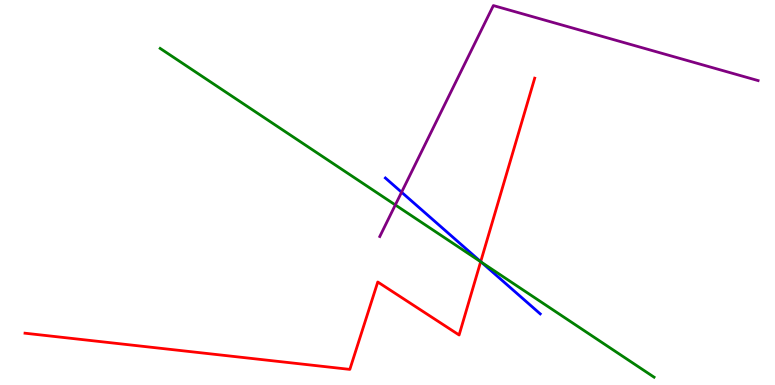[{'lines': ['blue', 'red'], 'intersections': [{'x': 6.2, 'y': 3.2}]}, {'lines': ['green', 'red'], 'intersections': [{'x': 6.2, 'y': 3.2}]}, {'lines': ['purple', 'red'], 'intersections': []}, {'lines': ['blue', 'green'], 'intersections': [{'x': 6.21, 'y': 3.19}]}, {'lines': ['blue', 'purple'], 'intersections': [{'x': 5.18, 'y': 5.01}]}, {'lines': ['green', 'purple'], 'intersections': [{'x': 5.1, 'y': 4.68}]}]